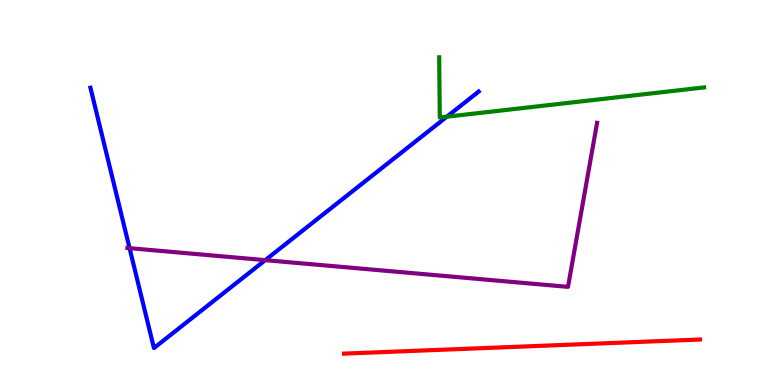[{'lines': ['blue', 'red'], 'intersections': []}, {'lines': ['green', 'red'], 'intersections': []}, {'lines': ['purple', 'red'], 'intersections': []}, {'lines': ['blue', 'green'], 'intersections': [{'x': 5.77, 'y': 6.97}]}, {'lines': ['blue', 'purple'], 'intersections': [{'x': 1.67, 'y': 3.55}, {'x': 3.42, 'y': 3.24}]}, {'lines': ['green', 'purple'], 'intersections': []}]